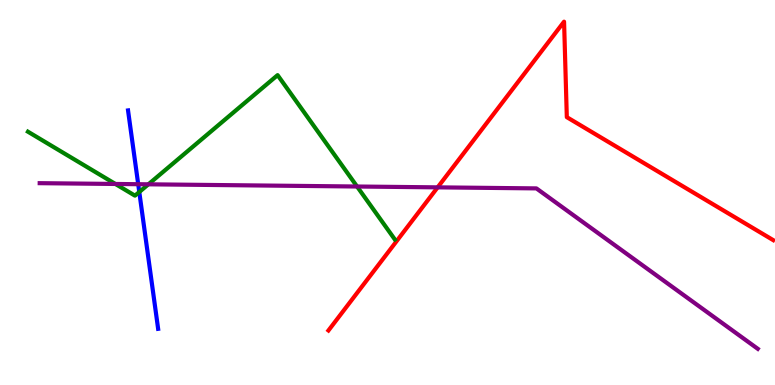[{'lines': ['blue', 'red'], 'intersections': []}, {'lines': ['green', 'red'], 'intersections': []}, {'lines': ['purple', 'red'], 'intersections': [{'x': 5.65, 'y': 5.13}]}, {'lines': ['blue', 'green'], 'intersections': [{'x': 1.8, 'y': 5.01}]}, {'lines': ['blue', 'purple'], 'intersections': [{'x': 1.78, 'y': 5.22}]}, {'lines': ['green', 'purple'], 'intersections': [{'x': 1.49, 'y': 5.22}, {'x': 1.91, 'y': 5.21}, {'x': 4.61, 'y': 5.16}]}]